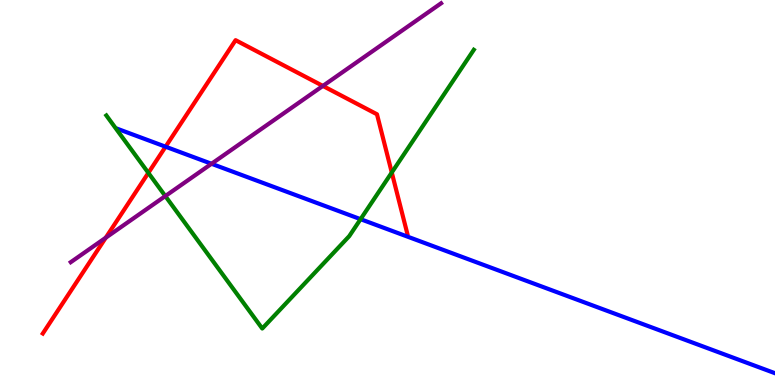[{'lines': ['blue', 'red'], 'intersections': [{'x': 2.14, 'y': 6.19}]}, {'lines': ['green', 'red'], 'intersections': [{'x': 1.91, 'y': 5.51}, {'x': 5.06, 'y': 5.52}]}, {'lines': ['purple', 'red'], 'intersections': [{'x': 1.36, 'y': 3.83}, {'x': 4.17, 'y': 7.77}]}, {'lines': ['blue', 'green'], 'intersections': [{'x': 4.65, 'y': 4.31}]}, {'lines': ['blue', 'purple'], 'intersections': [{'x': 2.73, 'y': 5.75}]}, {'lines': ['green', 'purple'], 'intersections': [{'x': 2.13, 'y': 4.91}]}]